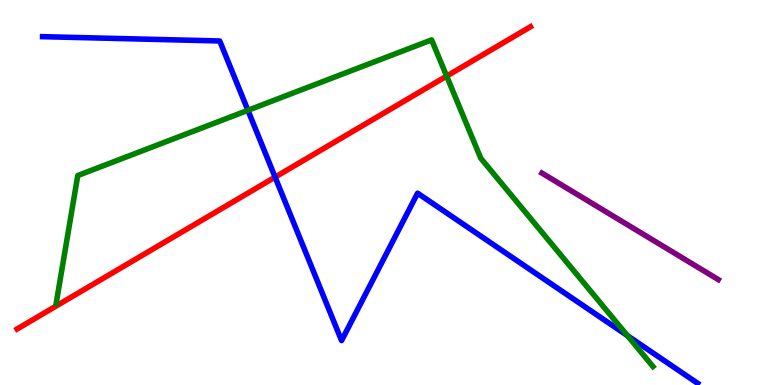[{'lines': ['blue', 'red'], 'intersections': [{'x': 3.55, 'y': 5.4}]}, {'lines': ['green', 'red'], 'intersections': [{'x': 5.76, 'y': 8.02}]}, {'lines': ['purple', 'red'], 'intersections': []}, {'lines': ['blue', 'green'], 'intersections': [{'x': 3.2, 'y': 7.13}, {'x': 8.1, 'y': 1.28}]}, {'lines': ['blue', 'purple'], 'intersections': []}, {'lines': ['green', 'purple'], 'intersections': []}]